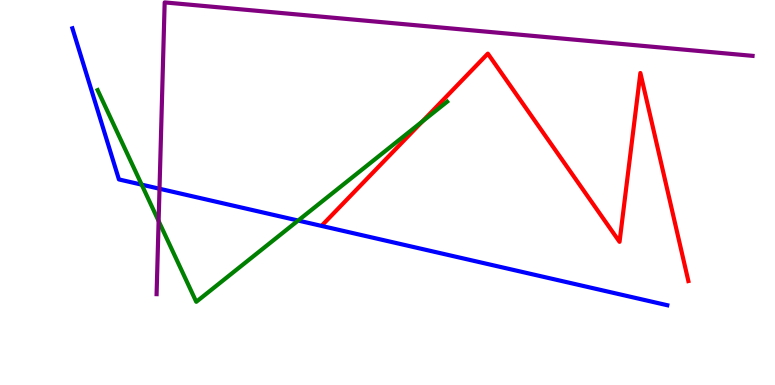[{'lines': ['blue', 'red'], 'intersections': []}, {'lines': ['green', 'red'], 'intersections': [{'x': 5.45, 'y': 6.84}]}, {'lines': ['purple', 'red'], 'intersections': []}, {'lines': ['blue', 'green'], 'intersections': [{'x': 1.83, 'y': 5.2}, {'x': 3.85, 'y': 4.27}]}, {'lines': ['blue', 'purple'], 'intersections': [{'x': 2.06, 'y': 5.1}]}, {'lines': ['green', 'purple'], 'intersections': [{'x': 2.05, 'y': 4.26}]}]